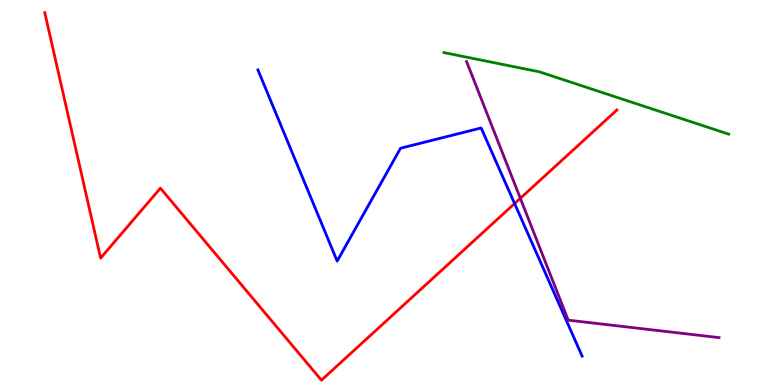[{'lines': ['blue', 'red'], 'intersections': [{'x': 6.64, 'y': 4.71}]}, {'lines': ['green', 'red'], 'intersections': []}, {'lines': ['purple', 'red'], 'intersections': [{'x': 6.71, 'y': 4.85}]}, {'lines': ['blue', 'green'], 'intersections': []}, {'lines': ['blue', 'purple'], 'intersections': []}, {'lines': ['green', 'purple'], 'intersections': []}]